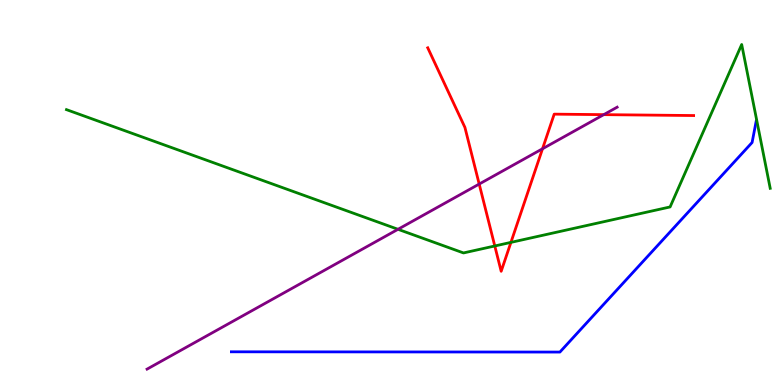[{'lines': ['blue', 'red'], 'intersections': []}, {'lines': ['green', 'red'], 'intersections': [{'x': 6.38, 'y': 3.61}, {'x': 6.59, 'y': 3.7}]}, {'lines': ['purple', 'red'], 'intersections': [{'x': 6.18, 'y': 5.22}, {'x': 7.0, 'y': 6.14}, {'x': 7.79, 'y': 7.02}]}, {'lines': ['blue', 'green'], 'intersections': []}, {'lines': ['blue', 'purple'], 'intersections': []}, {'lines': ['green', 'purple'], 'intersections': [{'x': 5.14, 'y': 4.04}]}]